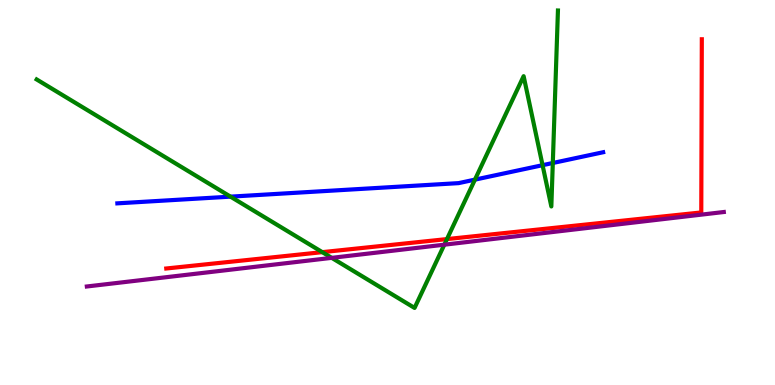[{'lines': ['blue', 'red'], 'intersections': []}, {'lines': ['green', 'red'], 'intersections': [{'x': 4.16, 'y': 3.45}, {'x': 5.77, 'y': 3.79}]}, {'lines': ['purple', 'red'], 'intersections': []}, {'lines': ['blue', 'green'], 'intersections': [{'x': 2.97, 'y': 4.89}, {'x': 6.13, 'y': 5.33}, {'x': 7.0, 'y': 5.71}, {'x': 7.13, 'y': 5.77}]}, {'lines': ['blue', 'purple'], 'intersections': []}, {'lines': ['green', 'purple'], 'intersections': [{'x': 4.28, 'y': 3.3}, {'x': 5.73, 'y': 3.64}]}]